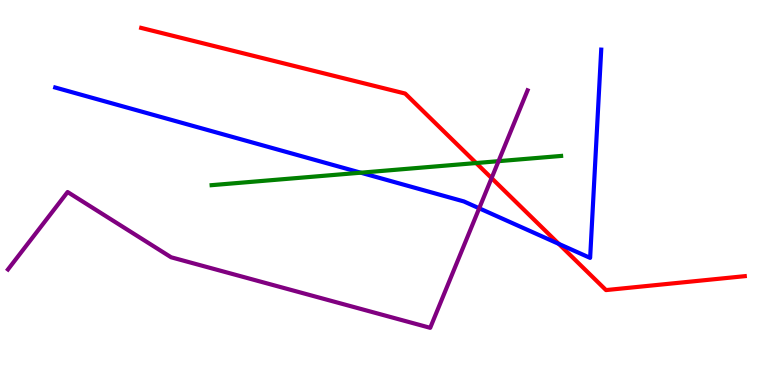[{'lines': ['blue', 'red'], 'intersections': [{'x': 7.21, 'y': 3.67}]}, {'lines': ['green', 'red'], 'intersections': [{'x': 6.14, 'y': 5.77}]}, {'lines': ['purple', 'red'], 'intersections': [{'x': 6.34, 'y': 5.37}]}, {'lines': ['blue', 'green'], 'intersections': [{'x': 4.66, 'y': 5.51}]}, {'lines': ['blue', 'purple'], 'intersections': [{'x': 6.18, 'y': 4.59}]}, {'lines': ['green', 'purple'], 'intersections': [{'x': 6.43, 'y': 5.81}]}]